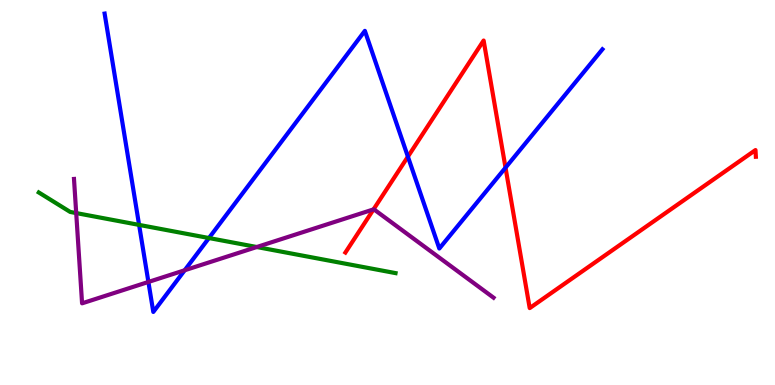[{'lines': ['blue', 'red'], 'intersections': [{'x': 5.26, 'y': 5.93}, {'x': 6.52, 'y': 5.65}]}, {'lines': ['green', 'red'], 'intersections': []}, {'lines': ['purple', 'red'], 'intersections': [{'x': 4.82, 'y': 4.56}]}, {'lines': ['blue', 'green'], 'intersections': [{'x': 1.79, 'y': 4.16}, {'x': 2.7, 'y': 3.82}]}, {'lines': ['blue', 'purple'], 'intersections': [{'x': 1.91, 'y': 2.68}, {'x': 2.38, 'y': 2.98}]}, {'lines': ['green', 'purple'], 'intersections': [{'x': 0.983, 'y': 4.47}, {'x': 3.31, 'y': 3.58}]}]